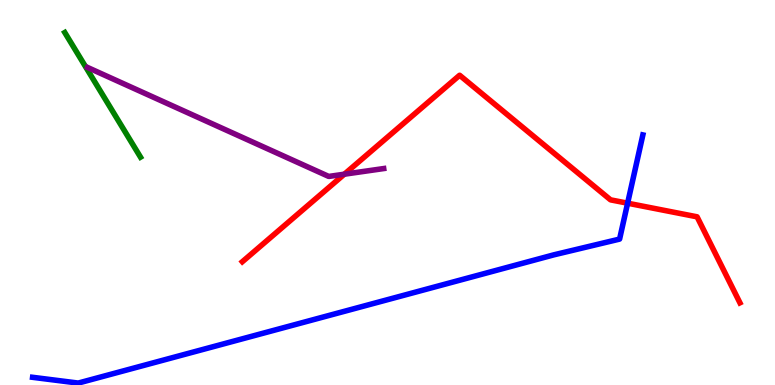[{'lines': ['blue', 'red'], 'intersections': [{'x': 8.1, 'y': 4.72}]}, {'lines': ['green', 'red'], 'intersections': []}, {'lines': ['purple', 'red'], 'intersections': [{'x': 4.44, 'y': 5.48}]}, {'lines': ['blue', 'green'], 'intersections': []}, {'lines': ['blue', 'purple'], 'intersections': []}, {'lines': ['green', 'purple'], 'intersections': []}]